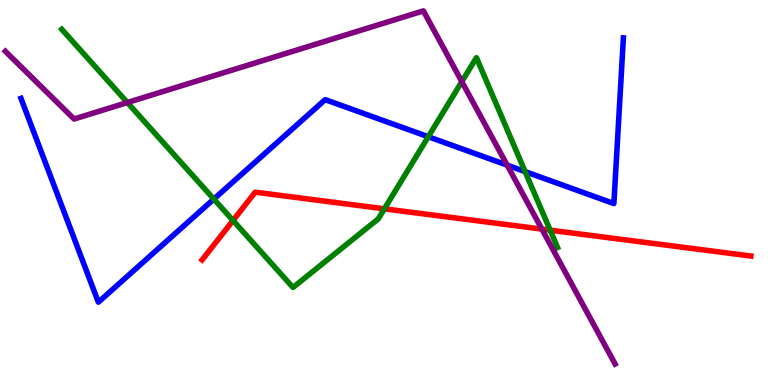[{'lines': ['blue', 'red'], 'intersections': []}, {'lines': ['green', 'red'], 'intersections': [{'x': 3.01, 'y': 4.27}, {'x': 4.96, 'y': 4.58}, {'x': 7.1, 'y': 4.02}]}, {'lines': ['purple', 'red'], 'intersections': [{'x': 6.99, 'y': 4.05}]}, {'lines': ['blue', 'green'], 'intersections': [{'x': 2.76, 'y': 4.83}, {'x': 5.53, 'y': 6.45}, {'x': 6.78, 'y': 5.54}]}, {'lines': ['blue', 'purple'], 'intersections': [{'x': 6.54, 'y': 5.71}]}, {'lines': ['green', 'purple'], 'intersections': [{'x': 1.64, 'y': 7.34}, {'x': 5.96, 'y': 7.88}]}]